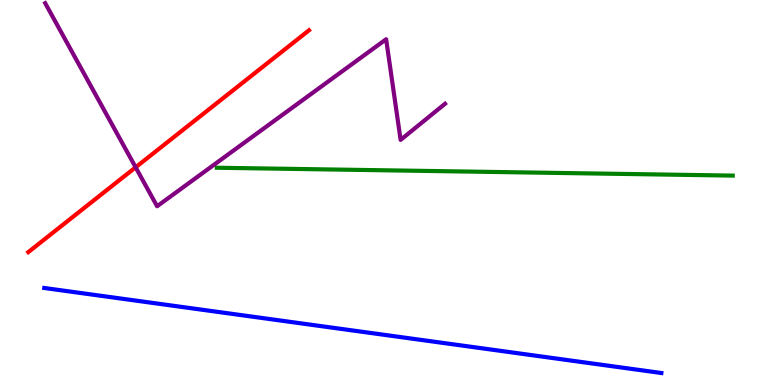[{'lines': ['blue', 'red'], 'intersections': []}, {'lines': ['green', 'red'], 'intersections': []}, {'lines': ['purple', 'red'], 'intersections': [{'x': 1.75, 'y': 5.65}]}, {'lines': ['blue', 'green'], 'intersections': []}, {'lines': ['blue', 'purple'], 'intersections': []}, {'lines': ['green', 'purple'], 'intersections': []}]